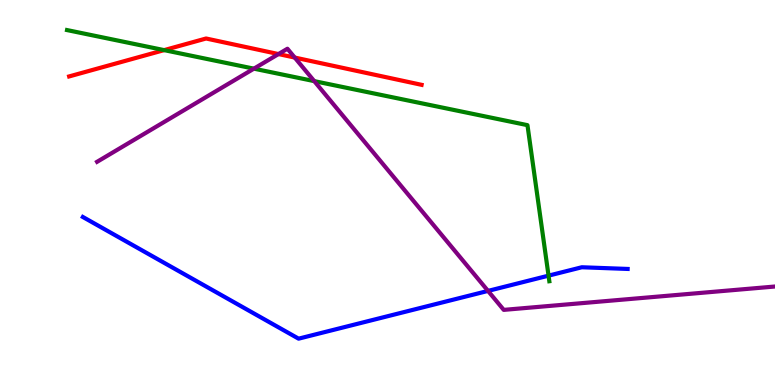[{'lines': ['blue', 'red'], 'intersections': []}, {'lines': ['green', 'red'], 'intersections': [{'x': 2.12, 'y': 8.7}]}, {'lines': ['purple', 'red'], 'intersections': [{'x': 3.59, 'y': 8.6}, {'x': 3.8, 'y': 8.51}]}, {'lines': ['blue', 'green'], 'intersections': [{'x': 7.08, 'y': 2.84}]}, {'lines': ['blue', 'purple'], 'intersections': [{'x': 6.3, 'y': 2.44}]}, {'lines': ['green', 'purple'], 'intersections': [{'x': 3.28, 'y': 8.22}, {'x': 4.05, 'y': 7.89}]}]